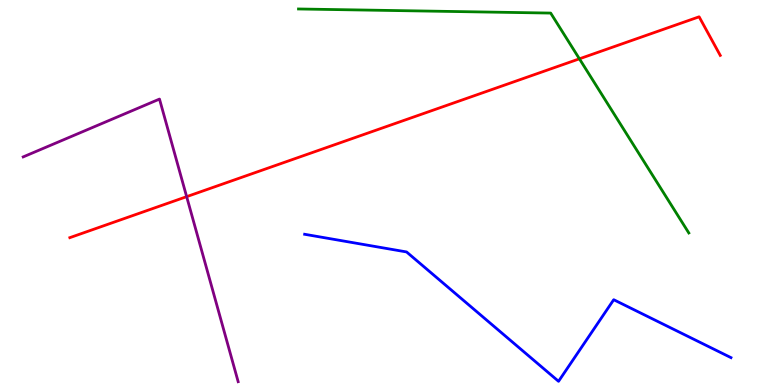[{'lines': ['blue', 'red'], 'intersections': []}, {'lines': ['green', 'red'], 'intersections': [{'x': 7.48, 'y': 8.47}]}, {'lines': ['purple', 'red'], 'intersections': [{'x': 2.41, 'y': 4.89}]}, {'lines': ['blue', 'green'], 'intersections': []}, {'lines': ['blue', 'purple'], 'intersections': []}, {'lines': ['green', 'purple'], 'intersections': []}]